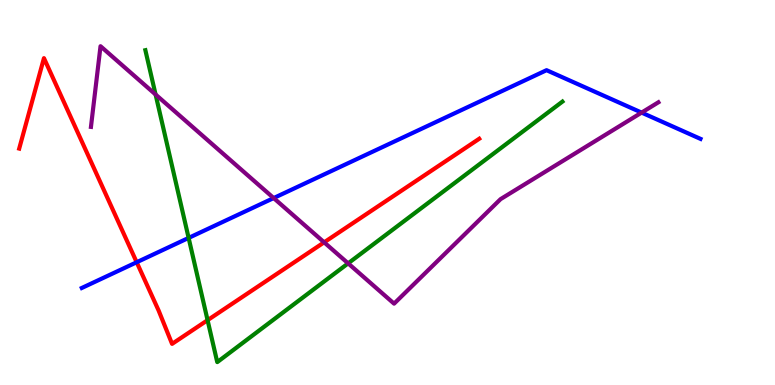[{'lines': ['blue', 'red'], 'intersections': [{'x': 1.76, 'y': 3.19}]}, {'lines': ['green', 'red'], 'intersections': [{'x': 2.68, 'y': 1.68}]}, {'lines': ['purple', 'red'], 'intersections': [{'x': 4.18, 'y': 3.71}]}, {'lines': ['blue', 'green'], 'intersections': [{'x': 2.43, 'y': 3.82}]}, {'lines': ['blue', 'purple'], 'intersections': [{'x': 3.53, 'y': 4.86}, {'x': 8.28, 'y': 7.08}]}, {'lines': ['green', 'purple'], 'intersections': [{'x': 2.01, 'y': 7.55}, {'x': 4.49, 'y': 3.16}]}]